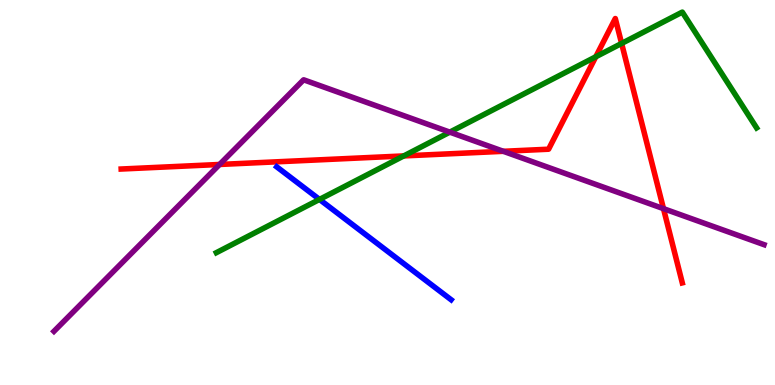[{'lines': ['blue', 'red'], 'intersections': []}, {'lines': ['green', 'red'], 'intersections': [{'x': 5.21, 'y': 5.95}, {'x': 7.69, 'y': 8.53}, {'x': 8.02, 'y': 8.87}]}, {'lines': ['purple', 'red'], 'intersections': [{'x': 2.83, 'y': 5.73}, {'x': 6.49, 'y': 6.07}, {'x': 8.56, 'y': 4.58}]}, {'lines': ['blue', 'green'], 'intersections': [{'x': 4.12, 'y': 4.82}]}, {'lines': ['blue', 'purple'], 'intersections': []}, {'lines': ['green', 'purple'], 'intersections': [{'x': 5.8, 'y': 6.57}]}]